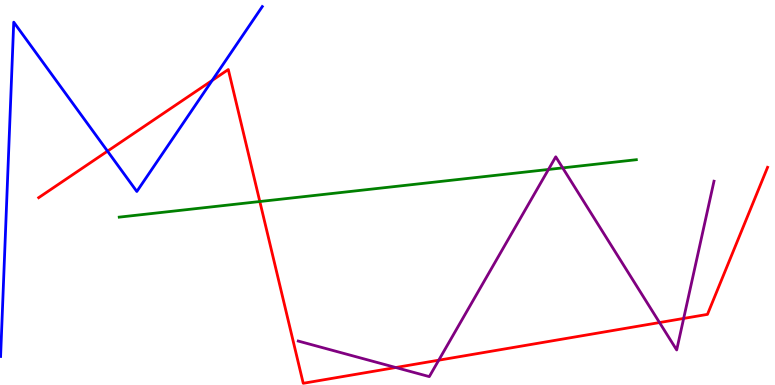[{'lines': ['blue', 'red'], 'intersections': [{'x': 1.39, 'y': 6.07}, {'x': 2.74, 'y': 7.91}]}, {'lines': ['green', 'red'], 'intersections': [{'x': 3.35, 'y': 4.77}]}, {'lines': ['purple', 'red'], 'intersections': [{'x': 5.11, 'y': 0.454}, {'x': 5.66, 'y': 0.644}, {'x': 8.51, 'y': 1.62}, {'x': 8.82, 'y': 1.73}]}, {'lines': ['blue', 'green'], 'intersections': []}, {'lines': ['blue', 'purple'], 'intersections': []}, {'lines': ['green', 'purple'], 'intersections': [{'x': 7.08, 'y': 5.6}, {'x': 7.26, 'y': 5.64}]}]